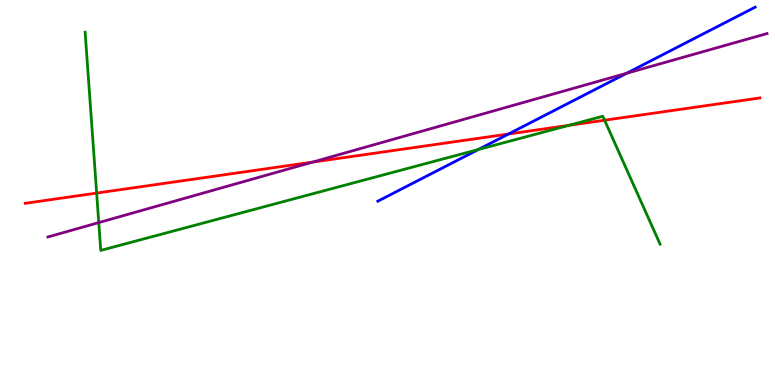[{'lines': ['blue', 'red'], 'intersections': [{'x': 6.56, 'y': 6.52}]}, {'lines': ['green', 'red'], 'intersections': [{'x': 1.25, 'y': 4.98}, {'x': 7.34, 'y': 6.74}, {'x': 7.8, 'y': 6.88}]}, {'lines': ['purple', 'red'], 'intersections': [{'x': 4.03, 'y': 5.79}]}, {'lines': ['blue', 'green'], 'intersections': [{'x': 6.17, 'y': 6.12}]}, {'lines': ['blue', 'purple'], 'intersections': [{'x': 8.08, 'y': 8.1}]}, {'lines': ['green', 'purple'], 'intersections': [{'x': 1.27, 'y': 4.22}]}]